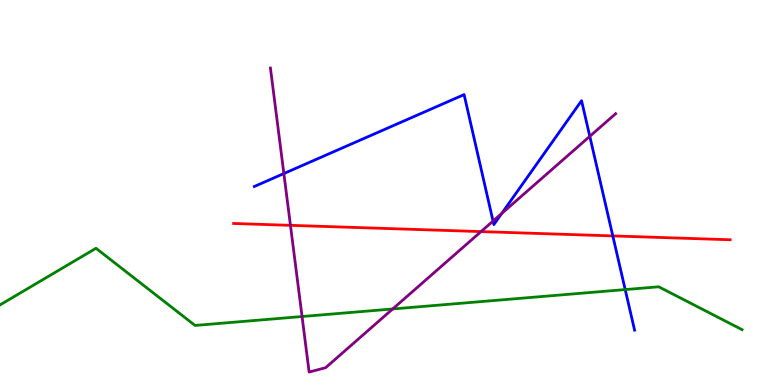[{'lines': ['blue', 'red'], 'intersections': [{'x': 7.91, 'y': 3.87}]}, {'lines': ['green', 'red'], 'intersections': []}, {'lines': ['purple', 'red'], 'intersections': [{'x': 3.75, 'y': 4.15}, {'x': 6.21, 'y': 3.98}]}, {'lines': ['blue', 'green'], 'intersections': [{'x': 8.07, 'y': 2.48}]}, {'lines': ['blue', 'purple'], 'intersections': [{'x': 3.66, 'y': 5.49}, {'x': 6.36, 'y': 4.26}, {'x': 6.47, 'y': 4.46}, {'x': 7.61, 'y': 6.46}]}, {'lines': ['green', 'purple'], 'intersections': [{'x': 3.9, 'y': 1.78}, {'x': 5.07, 'y': 1.97}]}]